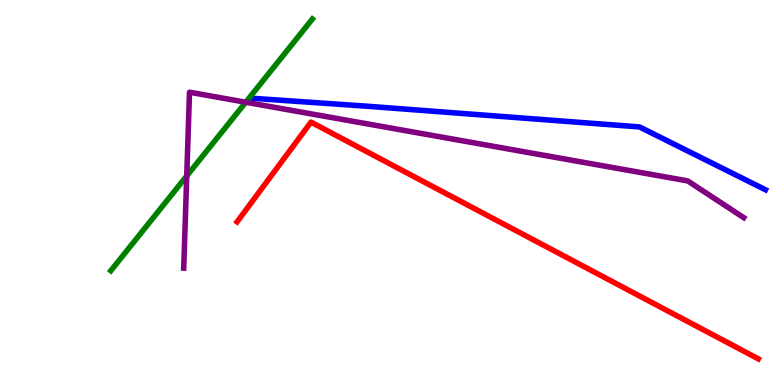[{'lines': ['blue', 'red'], 'intersections': []}, {'lines': ['green', 'red'], 'intersections': []}, {'lines': ['purple', 'red'], 'intersections': []}, {'lines': ['blue', 'green'], 'intersections': []}, {'lines': ['blue', 'purple'], 'intersections': []}, {'lines': ['green', 'purple'], 'intersections': [{'x': 2.41, 'y': 5.43}, {'x': 3.17, 'y': 7.34}]}]